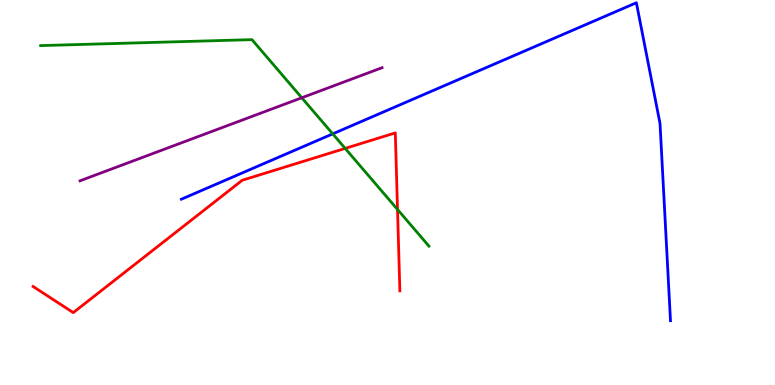[{'lines': ['blue', 'red'], 'intersections': []}, {'lines': ['green', 'red'], 'intersections': [{'x': 4.45, 'y': 6.15}, {'x': 5.13, 'y': 4.56}]}, {'lines': ['purple', 'red'], 'intersections': []}, {'lines': ['blue', 'green'], 'intersections': [{'x': 4.29, 'y': 6.52}]}, {'lines': ['blue', 'purple'], 'intersections': []}, {'lines': ['green', 'purple'], 'intersections': [{'x': 3.89, 'y': 7.46}]}]